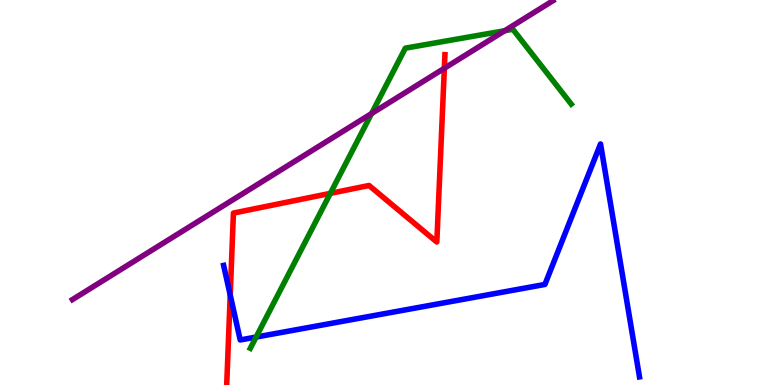[{'lines': ['blue', 'red'], 'intersections': [{'x': 2.97, 'y': 2.34}]}, {'lines': ['green', 'red'], 'intersections': [{'x': 4.26, 'y': 4.98}]}, {'lines': ['purple', 'red'], 'intersections': [{'x': 5.73, 'y': 8.23}]}, {'lines': ['blue', 'green'], 'intersections': [{'x': 3.3, 'y': 1.25}]}, {'lines': ['blue', 'purple'], 'intersections': []}, {'lines': ['green', 'purple'], 'intersections': [{'x': 4.79, 'y': 7.05}, {'x': 6.51, 'y': 9.2}]}]